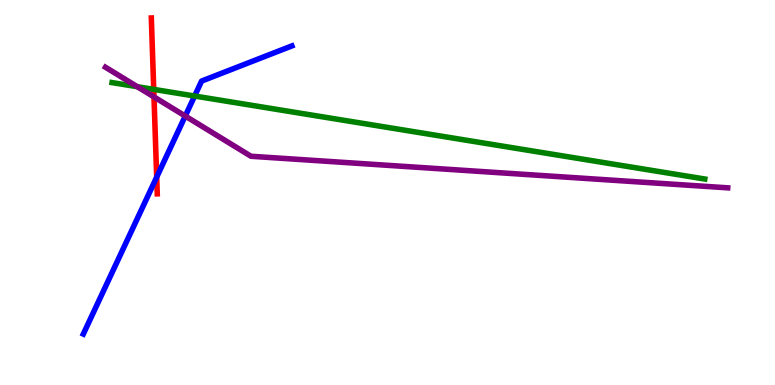[{'lines': ['blue', 'red'], 'intersections': [{'x': 2.02, 'y': 5.4}]}, {'lines': ['green', 'red'], 'intersections': [{'x': 1.98, 'y': 7.68}]}, {'lines': ['purple', 'red'], 'intersections': [{'x': 1.99, 'y': 7.48}]}, {'lines': ['blue', 'green'], 'intersections': [{'x': 2.51, 'y': 7.51}]}, {'lines': ['blue', 'purple'], 'intersections': [{'x': 2.39, 'y': 6.99}]}, {'lines': ['green', 'purple'], 'intersections': [{'x': 1.77, 'y': 7.75}]}]